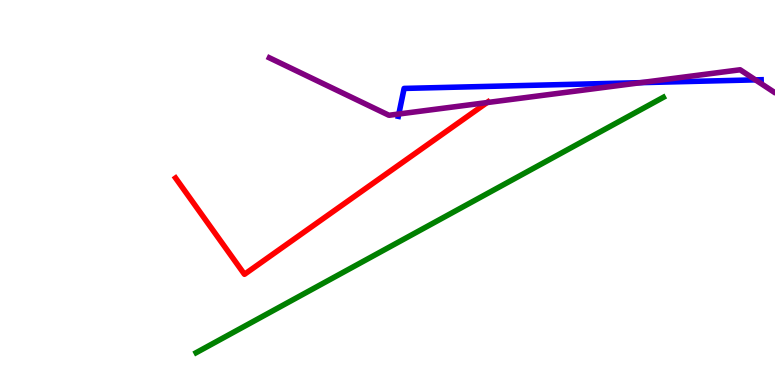[{'lines': ['blue', 'red'], 'intersections': []}, {'lines': ['green', 'red'], 'intersections': []}, {'lines': ['purple', 'red'], 'intersections': [{'x': 6.28, 'y': 7.34}]}, {'lines': ['blue', 'green'], 'intersections': []}, {'lines': ['blue', 'purple'], 'intersections': [{'x': 5.15, 'y': 7.04}, {'x': 8.27, 'y': 7.85}, {'x': 9.75, 'y': 7.93}]}, {'lines': ['green', 'purple'], 'intersections': []}]